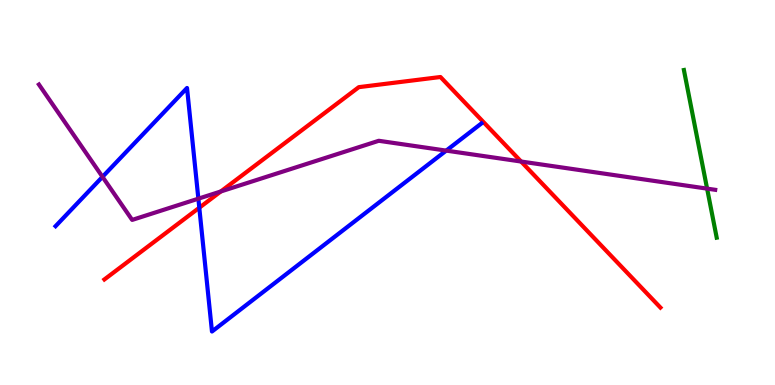[{'lines': ['blue', 'red'], 'intersections': [{'x': 2.57, 'y': 4.6}]}, {'lines': ['green', 'red'], 'intersections': []}, {'lines': ['purple', 'red'], 'intersections': [{'x': 2.85, 'y': 5.03}, {'x': 6.72, 'y': 5.8}]}, {'lines': ['blue', 'green'], 'intersections': []}, {'lines': ['blue', 'purple'], 'intersections': [{'x': 1.32, 'y': 5.41}, {'x': 2.56, 'y': 4.84}, {'x': 5.76, 'y': 6.09}]}, {'lines': ['green', 'purple'], 'intersections': [{'x': 9.12, 'y': 5.1}]}]